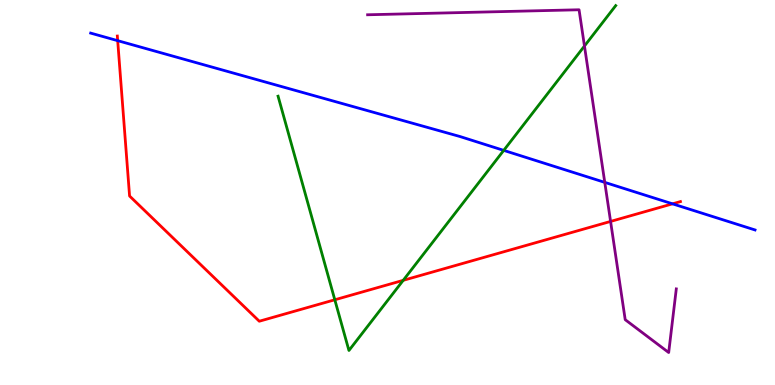[{'lines': ['blue', 'red'], 'intersections': [{'x': 1.52, 'y': 8.94}, {'x': 8.68, 'y': 4.71}]}, {'lines': ['green', 'red'], 'intersections': [{'x': 4.32, 'y': 2.21}, {'x': 5.2, 'y': 2.72}]}, {'lines': ['purple', 'red'], 'intersections': [{'x': 7.88, 'y': 4.25}]}, {'lines': ['blue', 'green'], 'intersections': [{'x': 6.5, 'y': 6.09}]}, {'lines': ['blue', 'purple'], 'intersections': [{'x': 7.8, 'y': 5.26}]}, {'lines': ['green', 'purple'], 'intersections': [{'x': 7.54, 'y': 8.8}]}]